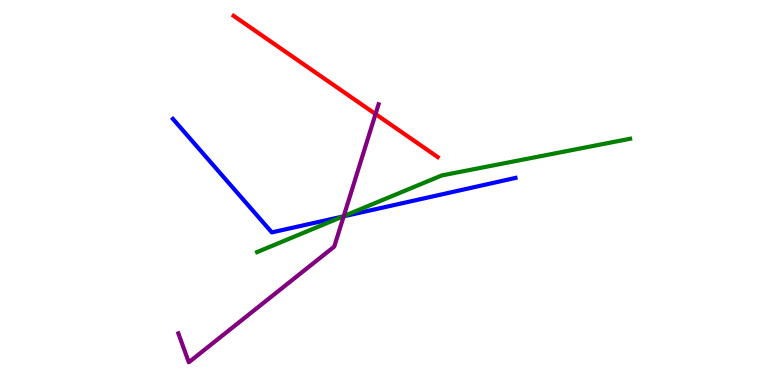[{'lines': ['blue', 'red'], 'intersections': []}, {'lines': ['green', 'red'], 'intersections': []}, {'lines': ['purple', 'red'], 'intersections': [{'x': 4.85, 'y': 7.04}]}, {'lines': ['blue', 'green'], 'intersections': [{'x': 4.42, 'y': 4.38}]}, {'lines': ['blue', 'purple'], 'intersections': [{'x': 4.43, 'y': 4.38}]}, {'lines': ['green', 'purple'], 'intersections': [{'x': 4.44, 'y': 4.39}]}]